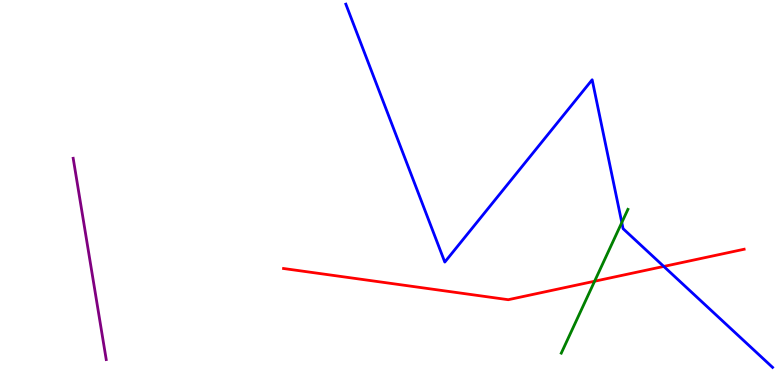[{'lines': ['blue', 'red'], 'intersections': [{'x': 8.56, 'y': 3.08}]}, {'lines': ['green', 'red'], 'intersections': [{'x': 7.67, 'y': 2.7}]}, {'lines': ['purple', 'red'], 'intersections': []}, {'lines': ['blue', 'green'], 'intersections': [{'x': 8.02, 'y': 4.22}]}, {'lines': ['blue', 'purple'], 'intersections': []}, {'lines': ['green', 'purple'], 'intersections': []}]